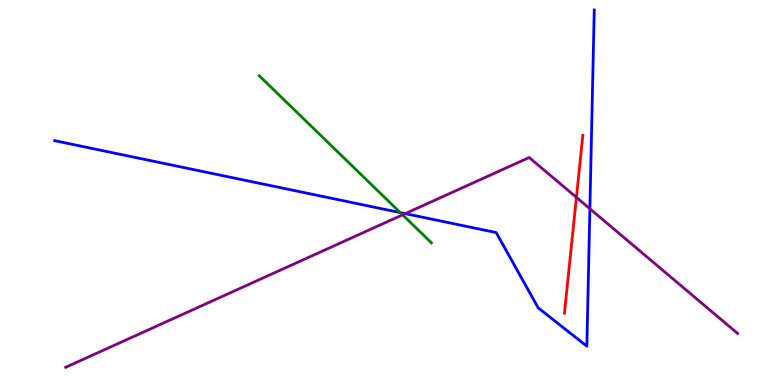[{'lines': ['blue', 'red'], 'intersections': []}, {'lines': ['green', 'red'], 'intersections': []}, {'lines': ['purple', 'red'], 'intersections': [{'x': 7.44, 'y': 4.87}]}, {'lines': ['blue', 'green'], 'intersections': [{'x': 5.17, 'y': 4.48}]}, {'lines': ['blue', 'purple'], 'intersections': [{'x': 5.23, 'y': 4.45}, {'x': 7.61, 'y': 4.58}]}, {'lines': ['green', 'purple'], 'intersections': [{'x': 5.19, 'y': 4.42}]}]